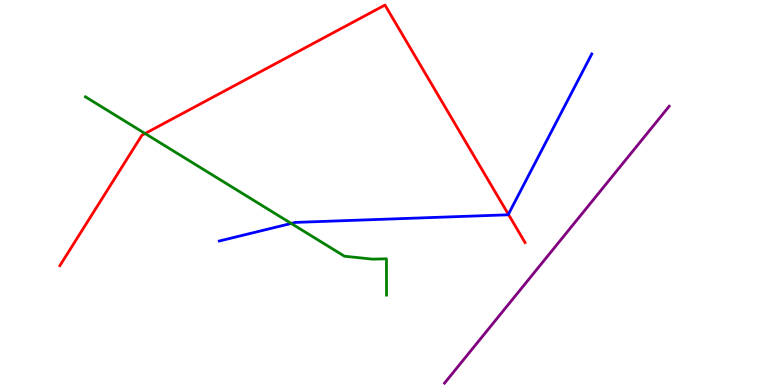[{'lines': ['blue', 'red'], 'intersections': [{'x': 6.56, 'y': 4.43}]}, {'lines': ['green', 'red'], 'intersections': [{'x': 1.87, 'y': 6.53}]}, {'lines': ['purple', 'red'], 'intersections': []}, {'lines': ['blue', 'green'], 'intersections': [{'x': 3.76, 'y': 4.2}]}, {'lines': ['blue', 'purple'], 'intersections': []}, {'lines': ['green', 'purple'], 'intersections': []}]